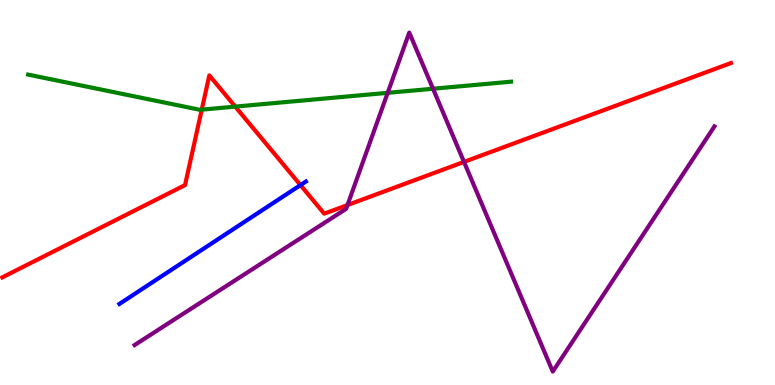[{'lines': ['blue', 'red'], 'intersections': [{'x': 3.88, 'y': 5.19}]}, {'lines': ['green', 'red'], 'intersections': [{'x': 2.6, 'y': 7.15}, {'x': 3.04, 'y': 7.23}]}, {'lines': ['purple', 'red'], 'intersections': [{'x': 4.48, 'y': 4.67}, {'x': 5.99, 'y': 5.79}]}, {'lines': ['blue', 'green'], 'intersections': []}, {'lines': ['blue', 'purple'], 'intersections': []}, {'lines': ['green', 'purple'], 'intersections': [{'x': 5.0, 'y': 7.59}, {'x': 5.59, 'y': 7.7}]}]